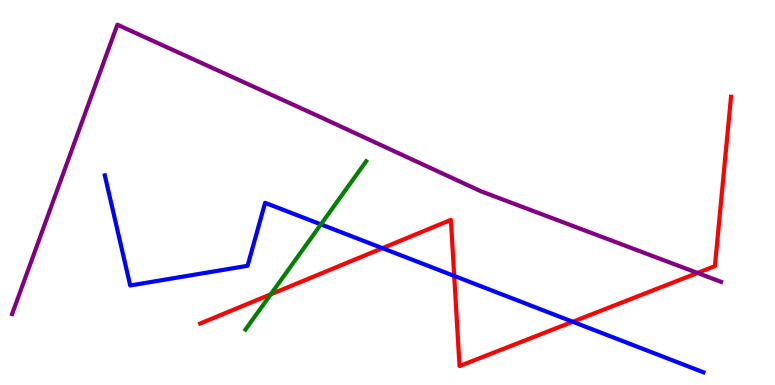[{'lines': ['blue', 'red'], 'intersections': [{'x': 4.93, 'y': 3.55}, {'x': 5.86, 'y': 2.83}, {'x': 7.39, 'y': 1.64}]}, {'lines': ['green', 'red'], 'intersections': [{'x': 3.49, 'y': 2.36}]}, {'lines': ['purple', 'red'], 'intersections': [{'x': 9.0, 'y': 2.91}]}, {'lines': ['blue', 'green'], 'intersections': [{'x': 4.14, 'y': 4.17}]}, {'lines': ['blue', 'purple'], 'intersections': []}, {'lines': ['green', 'purple'], 'intersections': []}]